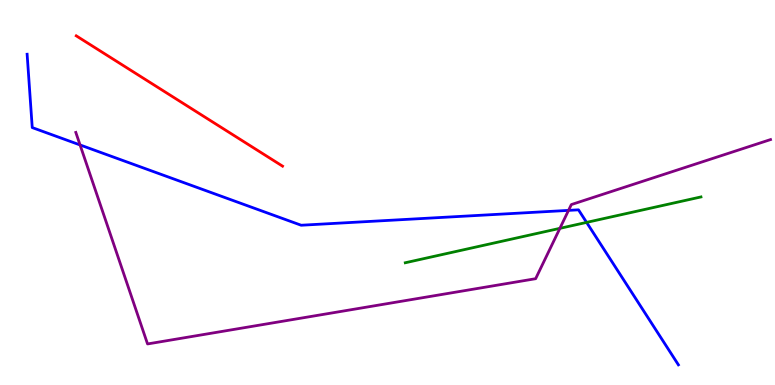[{'lines': ['blue', 'red'], 'intersections': []}, {'lines': ['green', 'red'], 'intersections': []}, {'lines': ['purple', 'red'], 'intersections': []}, {'lines': ['blue', 'green'], 'intersections': [{'x': 7.57, 'y': 4.22}]}, {'lines': ['blue', 'purple'], 'intersections': [{'x': 1.03, 'y': 6.24}, {'x': 7.34, 'y': 4.54}]}, {'lines': ['green', 'purple'], 'intersections': [{'x': 7.22, 'y': 4.07}]}]